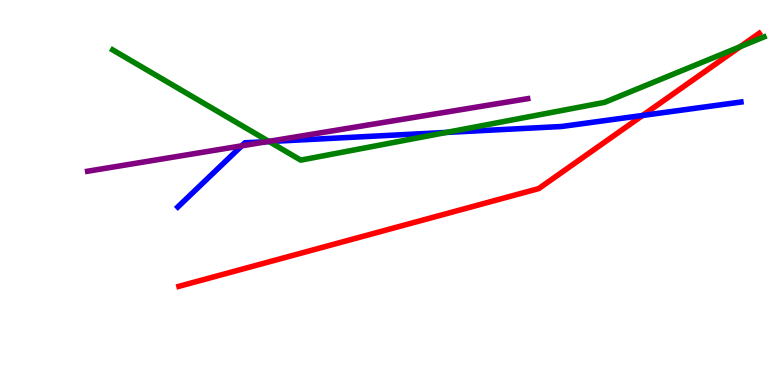[{'lines': ['blue', 'red'], 'intersections': [{'x': 8.29, 'y': 7.0}]}, {'lines': ['green', 'red'], 'intersections': [{'x': 9.55, 'y': 8.79}]}, {'lines': ['purple', 'red'], 'intersections': []}, {'lines': ['blue', 'green'], 'intersections': [{'x': 3.47, 'y': 6.32}, {'x': 5.76, 'y': 6.56}]}, {'lines': ['blue', 'purple'], 'intersections': [{'x': 3.12, 'y': 6.21}, {'x': 3.45, 'y': 6.32}]}, {'lines': ['green', 'purple'], 'intersections': [{'x': 3.47, 'y': 6.33}]}]